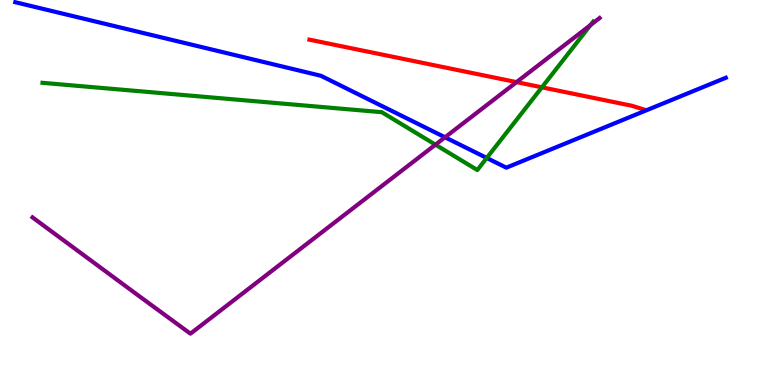[{'lines': ['blue', 'red'], 'intersections': []}, {'lines': ['green', 'red'], 'intersections': [{'x': 6.99, 'y': 7.73}]}, {'lines': ['purple', 'red'], 'intersections': [{'x': 6.66, 'y': 7.87}]}, {'lines': ['blue', 'green'], 'intersections': [{'x': 6.28, 'y': 5.9}]}, {'lines': ['blue', 'purple'], 'intersections': [{'x': 5.74, 'y': 6.43}]}, {'lines': ['green', 'purple'], 'intersections': [{'x': 5.62, 'y': 6.24}, {'x': 7.62, 'y': 9.35}]}]